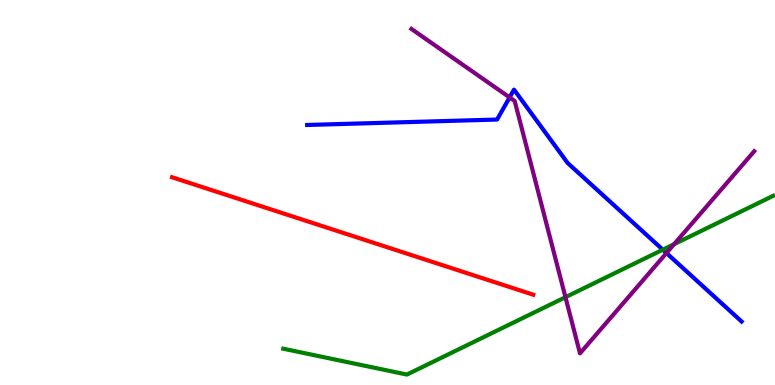[{'lines': ['blue', 'red'], 'intersections': []}, {'lines': ['green', 'red'], 'intersections': []}, {'lines': ['purple', 'red'], 'intersections': []}, {'lines': ['blue', 'green'], 'intersections': [{'x': 8.55, 'y': 3.51}]}, {'lines': ['blue', 'purple'], 'intersections': [{'x': 6.58, 'y': 7.47}, {'x': 8.6, 'y': 3.43}]}, {'lines': ['green', 'purple'], 'intersections': [{'x': 7.3, 'y': 2.28}, {'x': 8.7, 'y': 3.66}]}]